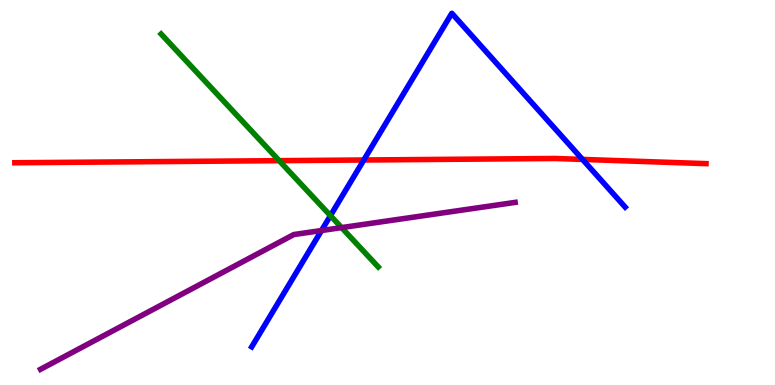[{'lines': ['blue', 'red'], 'intersections': [{'x': 4.69, 'y': 5.84}, {'x': 7.52, 'y': 5.86}]}, {'lines': ['green', 'red'], 'intersections': [{'x': 3.6, 'y': 5.83}]}, {'lines': ['purple', 'red'], 'intersections': []}, {'lines': ['blue', 'green'], 'intersections': [{'x': 4.26, 'y': 4.4}]}, {'lines': ['blue', 'purple'], 'intersections': [{'x': 4.15, 'y': 4.01}]}, {'lines': ['green', 'purple'], 'intersections': [{'x': 4.41, 'y': 4.09}]}]